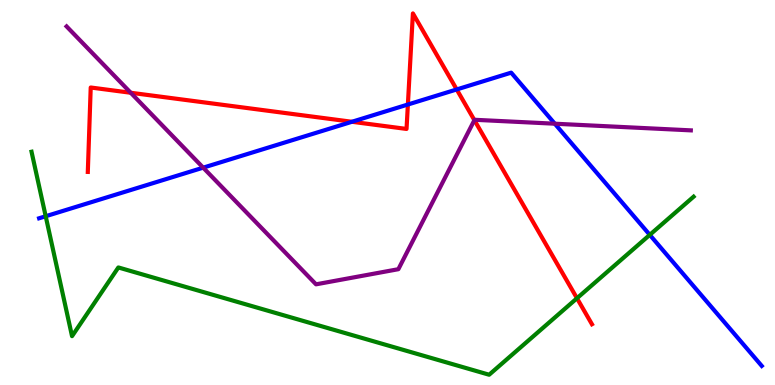[{'lines': ['blue', 'red'], 'intersections': [{'x': 4.54, 'y': 6.84}, {'x': 5.26, 'y': 7.29}, {'x': 5.89, 'y': 7.68}]}, {'lines': ['green', 'red'], 'intersections': [{'x': 7.44, 'y': 2.25}]}, {'lines': ['purple', 'red'], 'intersections': [{'x': 1.69, 'y': 7.59}, {'x': 6.12, 'y': 6.88}]}, {'lines': ['blue', 'green'], 'intersections': [{'x': 0.59, 'y': 4.38}, {'x': 8.38, 'y': 3.9}]}, {'lines': ['blue', 'purple'], 'intersections': [{'x': 2.62, 'y': 5.65}, {'x': 7.16, 'y': 6.79}]}, {'lines': ['green', 'purple'], 'intersections': []}]